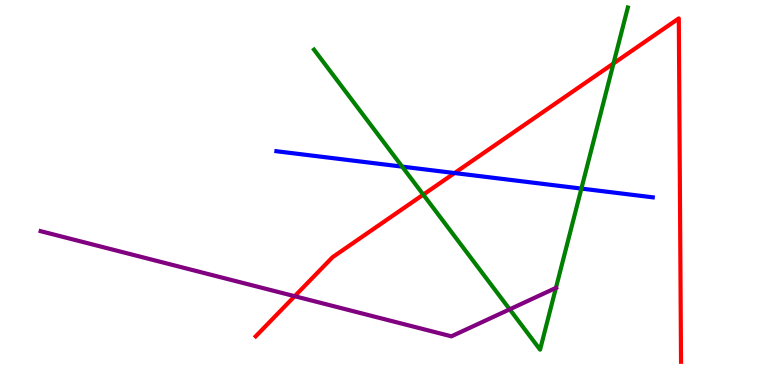[{'lines': ['blue', 'red'], 'intersections': [{'x': 5.87, 'y': 5.51}]}, {'lines': ['green', 'red'], 'intersections': [{'x': 5.46, 'y': 4.94}, {'x': 7.92, 'y': 8.35}]}, {'lines': ['purple', 'red'], 'intersections': [{'x': 3.8, 'y': 2.31}]}, {'lines': ['blue', 'green'], 'intersections': [{'x': 5.19, 'y': 5.67}, {'x': 7.5, 'y': 5.1}]}, {'lines': ['blue', 'purple'], 'intersections': []}, {'lines': ['green', 'purple'], 'intersections': [{'x': 6.58, 'y': 1.97}, {'x': 7.17, 'y': 2.52}]}]